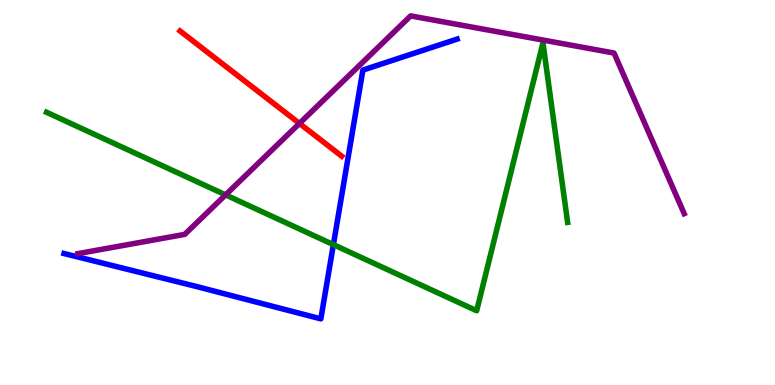[{'lines': ['blue', 'red'], 'intersections': []}, {'lines': ['green', 'red'], 'intersections': []}, {'lines': ['purple', 'red'], 'intersections': [{'x': 3.86, 'y': 6.79}]}, {'lines': ['blue', 'green'], 'intersections': [{'x': 4.3, 'y': 3.65}]}, {'lines': ['blue', 'purple'], 'intersections': []}, {'lines': ['green', 'purple'], 'intersections': [{'x': 2.91, 'y': 4.94}]}]